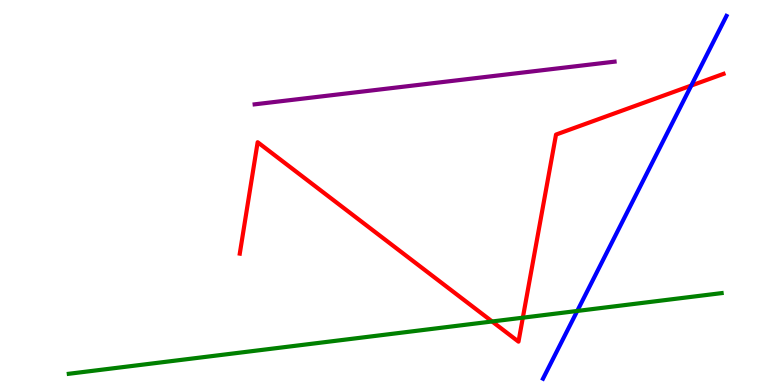[{'lines': ['blue', 'red'], 'intersections': [{'x': 8.92, 'y': 7.78}]}, {'lines': ['green', 'red'], 'intersections': [{'x': 6.35, 'y': 1.65}, {'x': 6.75, 'y': 1.75}]}, {'lines': ['purple', 'red'], 'intersections': []}, {'lines': ['blue', 'green'], 'intersections': [{'x': 7.45, 'y': 1.92}]}, {'lines': ['blue', 'purple'], 'intersections': []}, {'lines': ['green', 'purple'], 'intersections': []}]